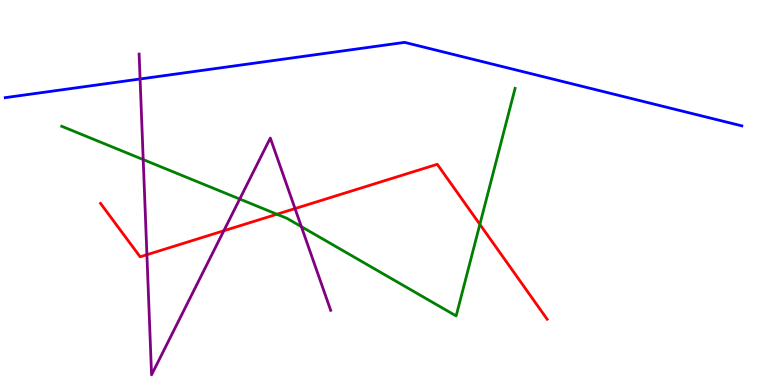[{'lines': ['blue', 'red'], 'intersections': []}, {'lines': ['green', 'red'], 'intersections': [{'x': 3.57, 'y': 4.44}, {'x': 6.19, 'y': 4.17}]}, {'lines': ['purple', 'red'], 'intersections': [{'x': 1.9, 'y': 3.38}, {'x': 2.89, 'y': 4.01}, {'x': 3.81, 'y': 4.58}]}, {'lines': ['blue', 'green'], 'intersections': []}, {'lines': ['blue', 'purple'], 'intersections': [{'x': 1.81, 'y': 7.95}]}, {'lines': ['green', 'purple'], 'intersections': [{'x': 1.85, 'y': 5.85}, {'x': 3.09, 'y': 4.83}, {'x': 3.89, 'y': 4.11}]}]